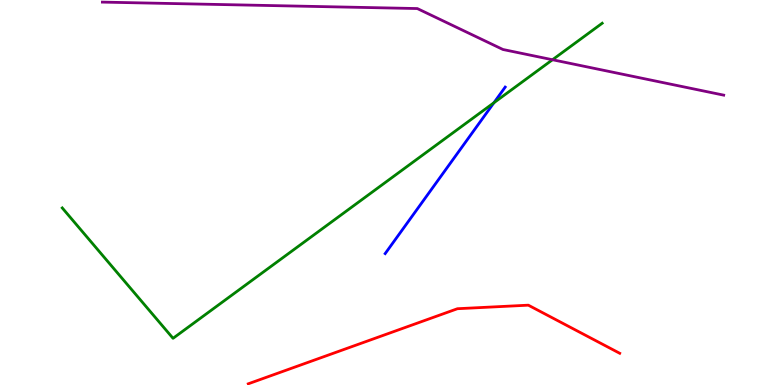[{'lines': ['blue', 'red'], 'intersections': []}, {'lines': ['green', 'red'], 'intersections': []}, {'lines': ['purple', 'red'], 'intersections': []}, {'lines': ['blue', 'green'], 'intersections': [{'x': 6.37, 'y': 7.33}]}, {'lines': ['blue', 'purple'], 'intersections': []}, {'lines': ['green', 'purple'], 'intersections': [{'x': 7.13, 'y': 8.45}]}]